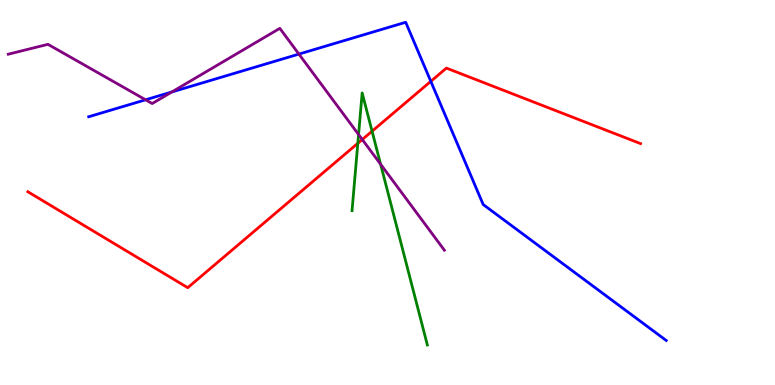[{'lines': ['blue', 'red'], 'intersections': [{'x': 5.56, 'y': 7.89}]}, {'lines': ['green', 'red'], 'intersections': [{'x': 4.62, 'y': 6.28}, {'x': 4.8, 'y': 6.59}]}, {'lines': ['purple', 'red'], 'intersections': [{'x': 4.67, 'y': 6.38}]}, {'lines': ['blue', 'green'], 'intersections': []}, {'lines': ['blue', 'purple'], 'intersections': [{'x': 1.88, 'y': 7.41}, {'x': 2.22, 'y': 7.61}, {'x': 3.86, 'y': 8.59}]}, {'lines': ['green', 'purple'], 'intersections': [{'x': 4.63, 'y': 6.51}, {'x': 4.91, 'y': 5.73}]}]